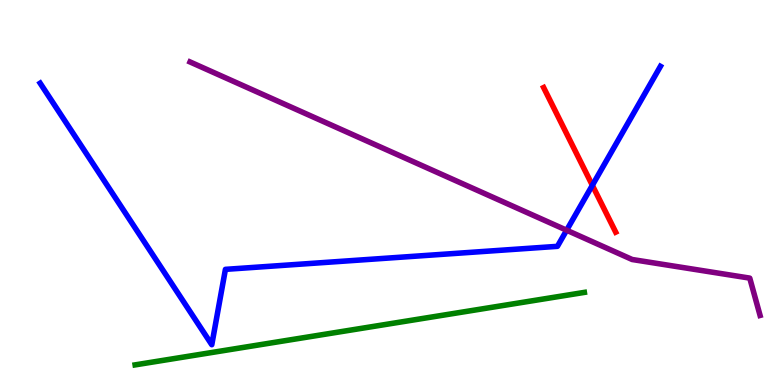[{'lines': ['blue', 'red'], 'intersections': [{'x': 7.64, 'y': 5.19}]}, {'lines': ['green', 'red'], 'intersections': []}, {'lines': ['purple', 'red'], 'intersections': []}, {'lines': ['blue', 'green'], 'intersections': []}, {'lines': ['blue', 'purple'], 'intersections': [{'x': 7.31, 'y': 4.02}]}, {'lines': ['green', 'purple'], 'intersections': []}]